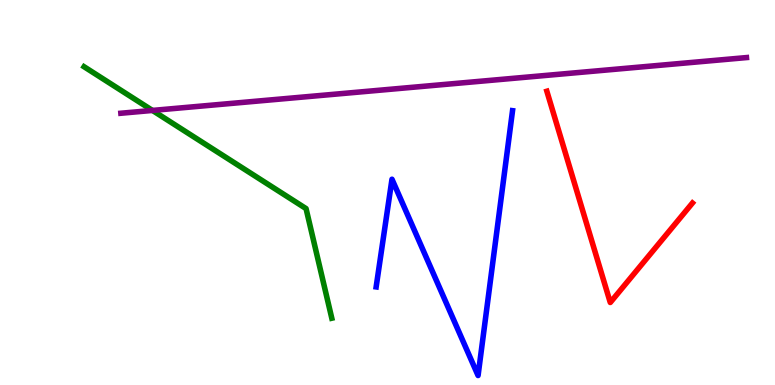[{'lines': ['blue', 'red'], 'intersections': []}, {'lines': ['green', 'red'], 'intersections': []}, {'lines': ['purple', 'red'], 'intersections': []}, {'lines': ['blue', 'green'], 'intersections': []}, {'lines': ['blue', 'purple'], 'intersections': []}, {'lines': ['green', 'purple'], 'intersections': [{'x': 1.97, 'y': 7.13}]}]